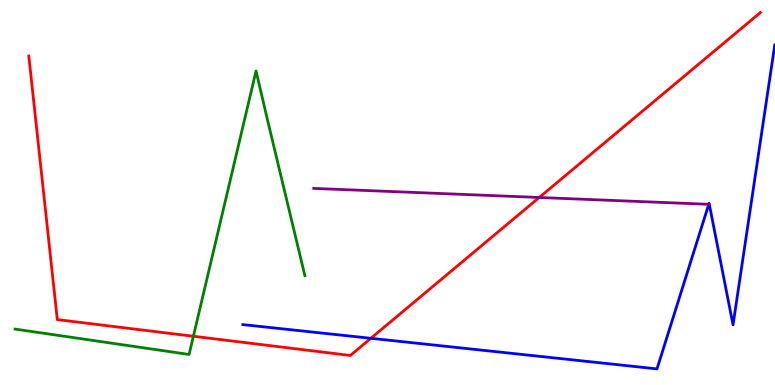[{'lines': ['blue', 'red'], 'intersections': [{'x': 4.79, 'y': 1.21}]}, {'lines': ['green', 'red'], 'intersections': [{'x': 2.5, 'y': 1.27}]}, {'lines': ['purple', 'red'], 'intersections': [{'x': 6.96, 'y': 4.87}]}, {'lines': ['blue', 'green'], 'intersections': []}, {'lines': ['blue', 'purple'], 'intersections': [{'x': 9.15, 'y': 4.69}]}, {'lines': ['green', 'purple'], 'intersections': []}]